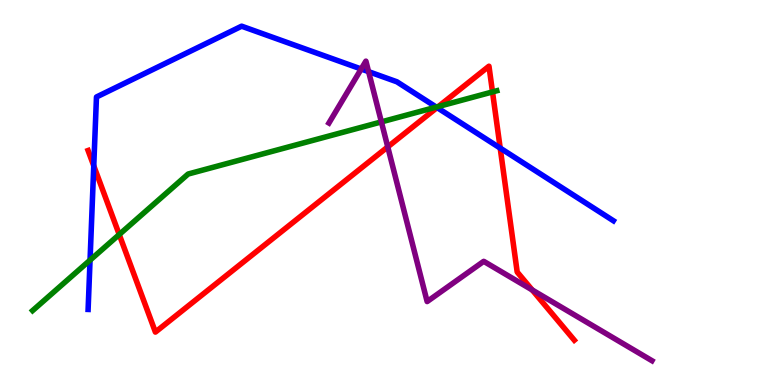[{'lines': ['blue', 'red'], 'intersections': [{'x': 1.21, 'y': 5.69}, {'x': 5.64, 'y': 7.21}, {'x': 6.45, 'y': 6.15}]}, {'lines': ['green', 'red'], 'intersections': [{'x': 1.54, 'y': 3.91}, {'x': 5.66, 'y': 7.23}, {'x': 6.35, 'y': 7.61}]}, {'lines': ['purple', 'red'], 'intersections': [{'x': 5.0, 'y': 6.18}, {'x': 6.87, 'y': 2.47}]}, {'lines': ['blue', 'green'], 'intersections': [{'x': 1.16, 'y': 3.24}, {'x': 5.63, 'y': 7.22}]}, {'lines': ['blue', 'purple'], 'intersections': [{'x': 4.66, 'y': 8.21}, {'x': 4.76, 'y': 8.14}]}, {'lines': ['green', 'purple'], 'intersections': [{'x': 4.92, 'y': 6.83}]}]